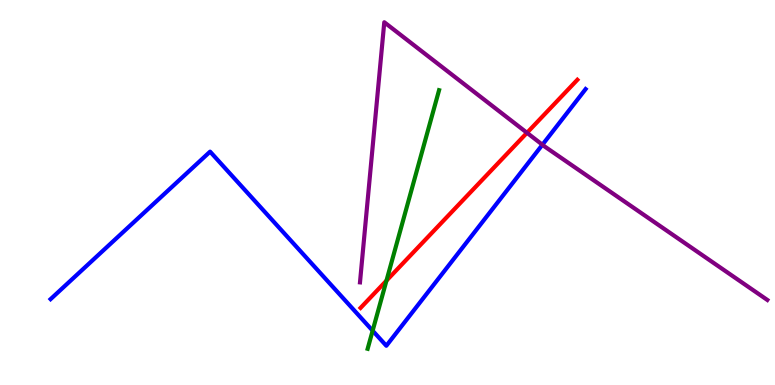[{'lines': ['blue', 'red'], 'intersections': []}, {'lines': ['green', 'red'], 'intersections': [{'x': 4.99, 'y': 2.71}]}, {'lines': ['purple', 'red'], 'intersections': [{'x': 6.8, 'y': 6.55}]}, {'lines': ['blue', 'green'], 'intersections': [{'x': 4.81, 'y': 1.41}]}, {'lines': ['blue', 'purple'], 'intersections': [{'x': 7.0, 'y': 6.24}]}, {'lines': ['green', 'purple'], 'intersections': []}]